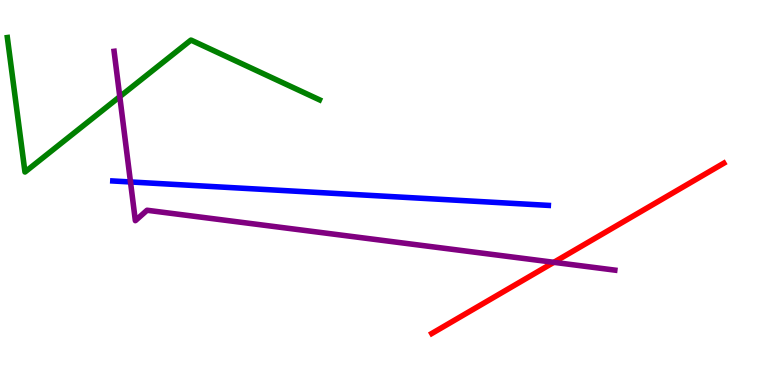[{'lines': ['blue', 'red'], 'intersections': []}, {'lines': ['green', 'red'], 'intersections': []}, {'lines': ['purple', 'red'], 'intersections': [{'x': 7.15, 'y': 3.19}]}, {'lines': ['blue', 'green'], 'intersections': []}, {'lines': ['blue', 'purple'], 'intersections': [{'x': 1.68, 'y': 5.27}]}, {'lines': ['green', 'purple'], 'intersections': [{'x': 1.55, 'y': 7.49}]}]